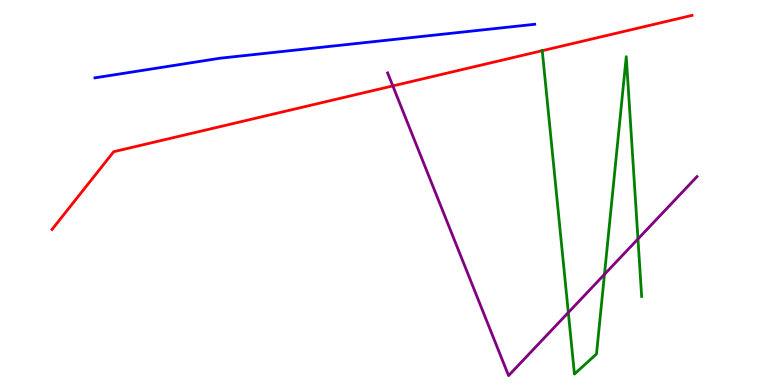[{'lines': ['blue', 'red'], 'intersections': []}, {'lines': ['green', 'red'], 'intersections': [{'x': 7.0, 'y': 8.68}]}, {'lines': ['purple', 'red'], 'intersections': [{'x': 5.07, 'y': 7.77}]}, {'lines': ['blue', 'green'], 'intersections': []}, {'lines': ['blue', 'purple'], 'intersections': []}, {'lines': ['green', 'purple'], 'intersections': [{'x': 7.33, 'y': 1.88}, {'x': 7.8, 'y': 2.87}, {'x': 8.23, 'y': 3.79}]}]